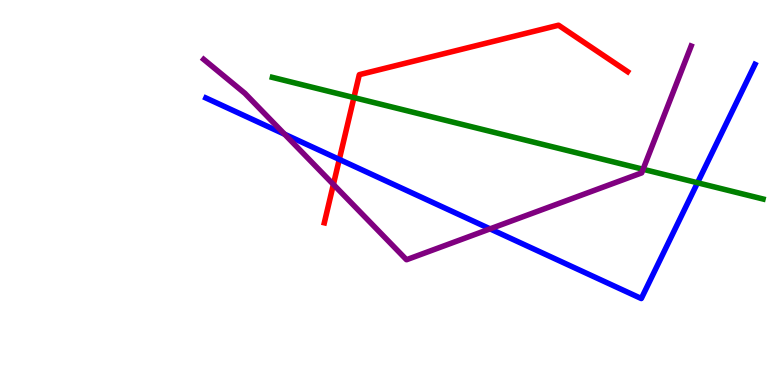[{'lines': ['blue', 'red'], 'intersections': [{'x': 4.38, 'y': 5.86}]}, {'lines': ['green', 'red'], 'intersections': [{'x': 4.57, 'y': 7.47}]}, {'lines': ['purple', 'red'], 'intersections': [{'x': 4.3, 'y': 5.21}]}, {'lines': ['blue', 'green'], 'intersections': [{'x': 9.0, 'y': 5.25}]}, {'lines': ['blue', 'purple'], 'intersections': [{'x': 3.67, 'y': 6.51}, {'x': 6.32, 'y': 4.06}]}, {'lines': ['green', 'purple'], 'intersections': [{'x': 8.3, 'y': 5.6}]}]